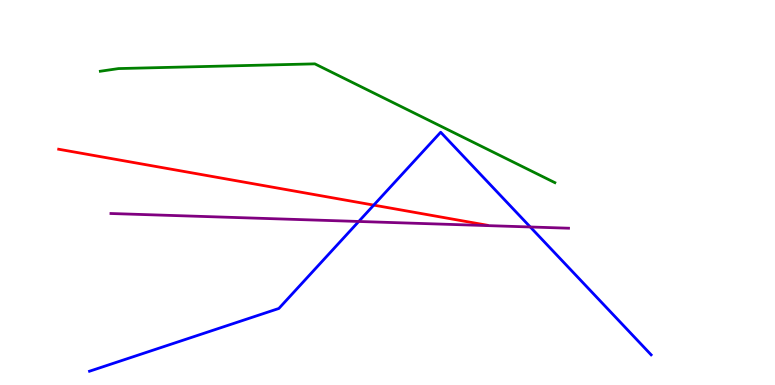[{'lines': ['blue', 'red'], 'intersections': [{'x': 4.82, 'y': 4.67}]}, {'lines': ['green', 'red'], 'intersections': []}, {'lines': ['purple', 'red'], 'intersections': []}, {'lines': ['blue', 'green'], 'intersections': []}, {'lines': ['blue', 'purple'], 'intersections': [{'x': 4.63, 'y': 4.25}, {'x': 6.84, 'y': 4.1}]}, {'lines': ['green', 'purple'], 'intersections': []}]